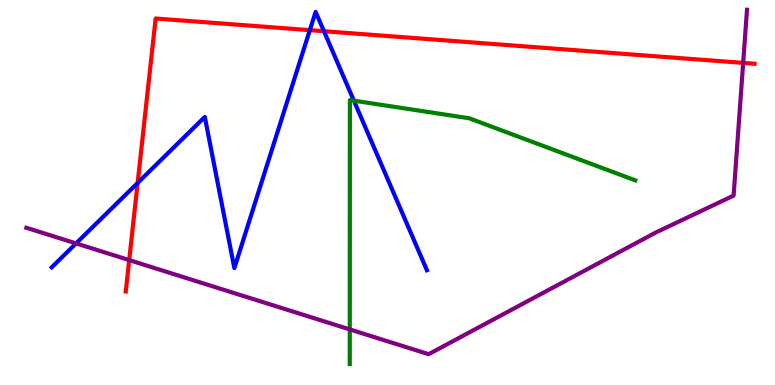[{'lines': ['blue', 'red'], 'intersections': [{'x': 1.78, 'y': 5.25}, {'x': 4.0, 'y': 9.22}, {'x': 4.18, 'y': 9.19}]}, {'lines': ['green', 'red'], 'intersections': []}, {'lines': ['purple', 'red'], 'intersections': [{'x': 1.67, 'y': 3.24}, {'x': 9.59, 'y': 8.37}]}, {'lines': ['blue', 'green'], 'intersections': [{'x': 4.57, 'y': 7.39}]}, {'lines': ['blue', 'purple'], 'intersections': [{'x': 0.982, 'y': 3.68}]}, {'lines': ['green', 'purple'], 'intersections': [{'x': 4.51, 'y': 1.44}]}]